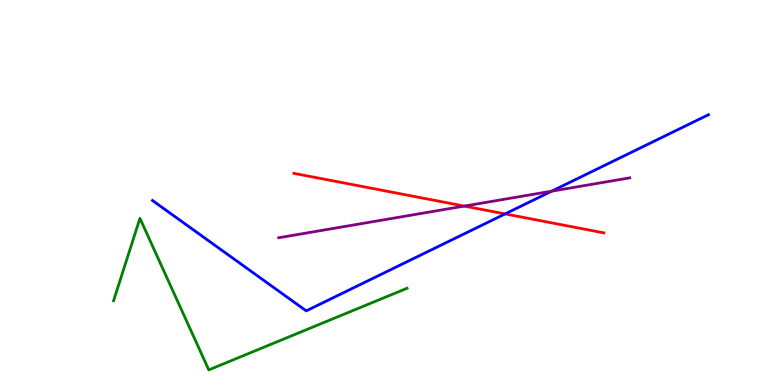[{'lines': ['blue', 'red'], 'intersections': [{'x': 6.52, 'y': 4.44}]}, {'lines': ['green', 'red'], 'intersections': []}, {'lines': ['purple', 'red'], 'intersections': [{'x': 5.99, 'y': 4.65}]}, {'lines': ['blue', 'green'], 'intersections': []}, {'lines': ['blue', 'purple'], 'intersections': [{'x': 7.12, 'y': 5.03}]}, {'lines': ['green', 'purple'], 'intersections': []}]